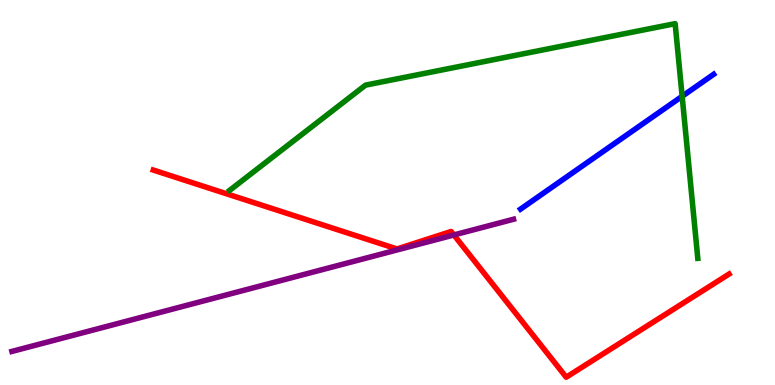[{'lines': ['blue', 'red'], 'intersections': []}, {'lines': ['green', 'red'], 'intersections': []}, {'lines': ['purple', 'red'], 'intersections': [{'x': 5.86, 'y': 3.9}]}, {'lines': ['blue', 'green'], 'intersections': [{'x': 8.8, 'y': 7.5}]}, {'lines': ['blue', 'purple'], 'intersections': []}, {'lines': ['green', 'purple'], 'intersections': []}]